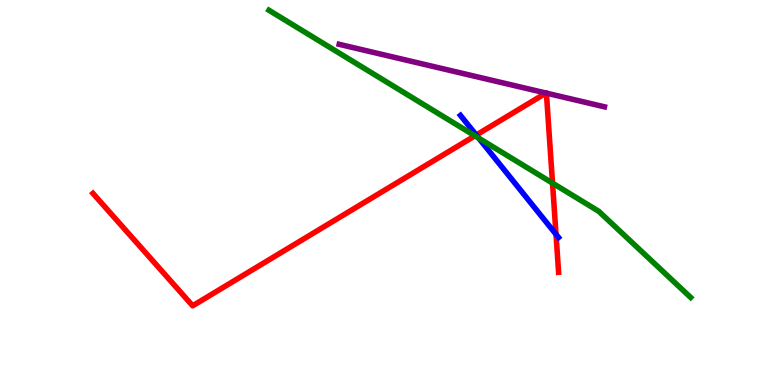[{'lines': ['blue', 'red'], 'intersections': [{'x': 6.15, 'y': 6.49}, {'x': 7.17, 'y': 3.91}]}, {'lines': ['green', 'red'], 'intersections': [{'x': 6.13, 'y': 6.47}, {'x': 7.13, 'y': 5.24}]}, {'lines': ['purple', 'red'], 'intersections': [{'x': 7.05, 'y': 7.58}, {'x': 7.05, 'y': 7.58}]}, {'lines': ['blue', 'green'], 'intersections': [{'x': 6.18, 'y': 6.41}]}, {'lines': ['blue', 'purple'], 'intersections': []}, {'lines': ['green', 'purple'], 'intersections': []}]